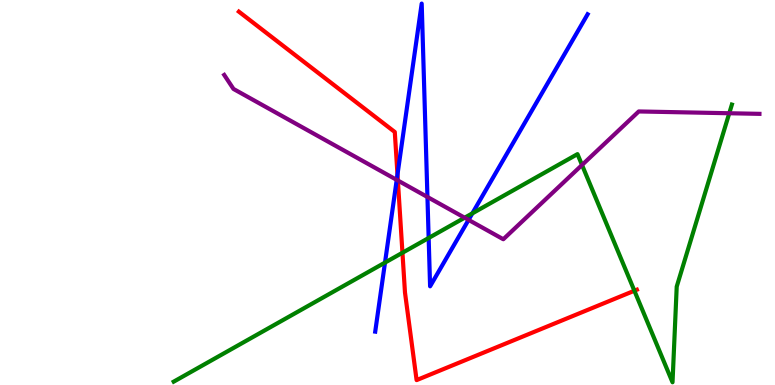[{'lines': ['blue', 'red'], 'intersections': [{'x': 5.13, 'y': 5.47}]}, {'lines': ['green', 'red'], 'intersections': [{'x': 5.19, 'y': 3.44}, {'x': 8.19, 'y': 2.45}]}, {'lines': ['purple', 'red'], 'intersections': [{'x': 5.13, 'y': 5.31}]}, {'lines': ['blue', 'green'], 'intersections': [{'x': 4.97, 'y': 3.18}, {'x': 5.53, 'y': 3.82}, {'x': 6.09, 'y': 4.46}]}, {'lines': ['blue', 'purple'], 'intersections': [{'x': 5.12, 'y': 5.33}, {'x': 5.52, 'y': 4.88}, {'x': 6.05, 'y': 4.29}]}, {'lines': ['green', 'purple'], 'intersections': [{'x': 6.0, 'y': 4.35}, {'x': 7.51, 'y': 5.71}, {'x': 9.41, 'y': 7.06}]}]